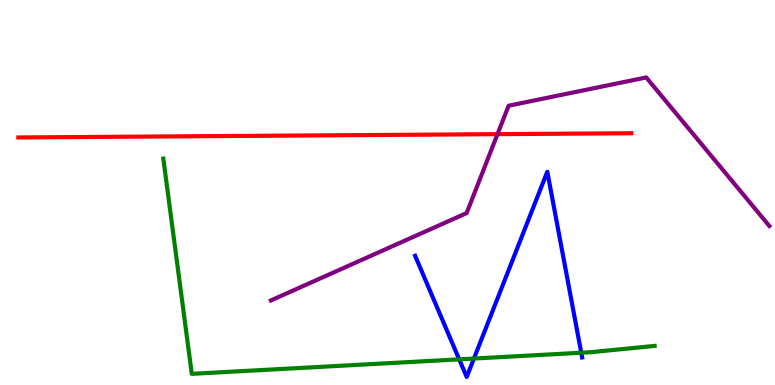[{'lines': ['blue', 'red'], 'intersections': []}, {'lines': ['green', 'red'], 'intersections': []}, {'lines': ['purple', 'red'], 'intersections': [{'x': 6.42, 'y': 6.52}]}, {'lines': ['blue', 'green'], 'intersections': [{'x': 5.93, 'y': 0.666}, {'x': 6.12, 'y': 0.687}, {'x': 7.5, 'y': 0.838}]}, {'lines': ['blue', 'purple'], 'intersections': []}, {'lines': ['green', 'purple'], 'intersections': []}]